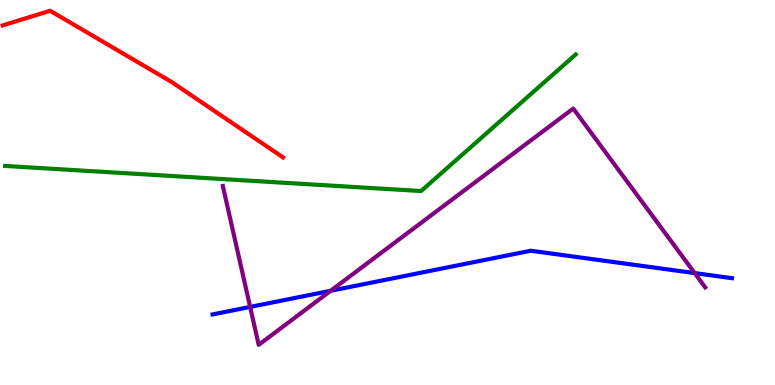[{'lines': ['blue', 'red'], 'intersections': []}, {'lines': ['green', 'red'], 'intersections': []}, {'lines': ['purple', 'red'], 'intersections': []}, {'lines': ['blue', 'green'], 'intersections': []}, {'lines': ['blue', 'purple'], 'intersections': [{'x': 3.23, 'y': 2.03}, {'x': 4.27, 'y': 2.45}, {'x': 8.96, 'y': 2.91}]}, {'lines': ['green', 'purple'], 'intersections': []}]